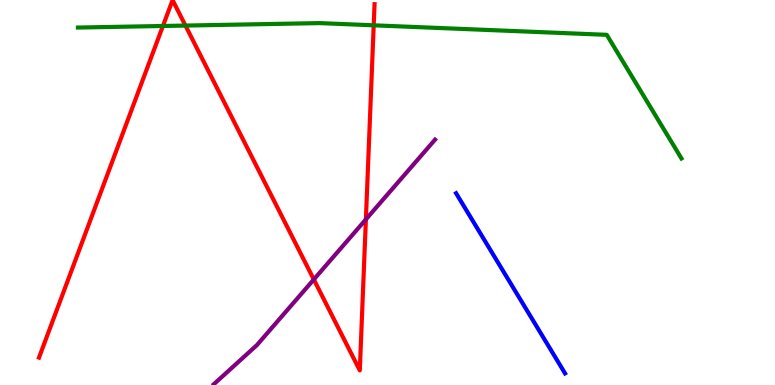[{'lines': ['blue', 'red'], 'intersections': []}, {'lines': ['green', 'red'], 'intersections': [{'x': 2.1, 'y': 9.33}, {'x': 2.39, 'y': 9.34}, {'x': 4.82, 'y': 9.34}]}, {'lines': ['purple', 'red'], 'intersections': [{'x': 4.05, 'y': 2.74}, {'x': 4.72, 'y': 4.3}]}, {'lines': ['blue', 'green'], 'intersections': []}, {'lines': ['blue', 'purple'], 'intersections': []}, {'lines': ['green', 'purple'], 'intersections': []}]